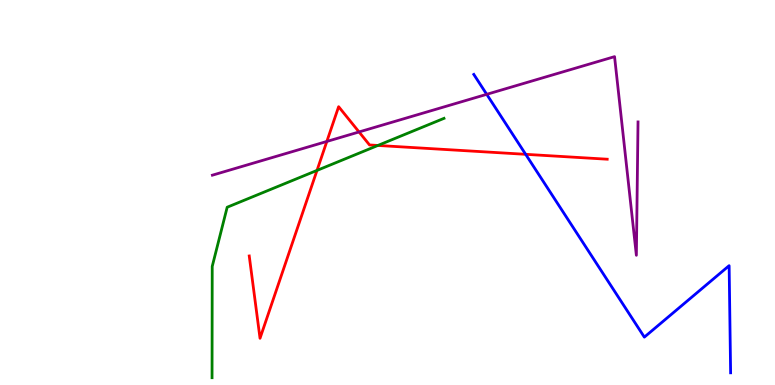[{'lines': ['blue', 'red'], 'intersections': [{'x': 6.78, 'y': 5.99}]}, {'lines': ['green', 'red'], 'intersections': [{'x': 4.09, 'y': 5.57}, {'x': 4.88, 'y': 6.22}]}, {'lines': ['purple', 'red'], 'intersections': [{'x': 4.22, 'y': 6.33}, {'x': 4.63, 'y': 6.57}]}, {'lines': ['blue', 'green'], 'intersections': []}, {'lines': ['blue', 'purple'], 'intersections': [{'x': 6.28, 'y': 7.55}]}, {'lines': ['green', 'purple'], 'intersections': []}]